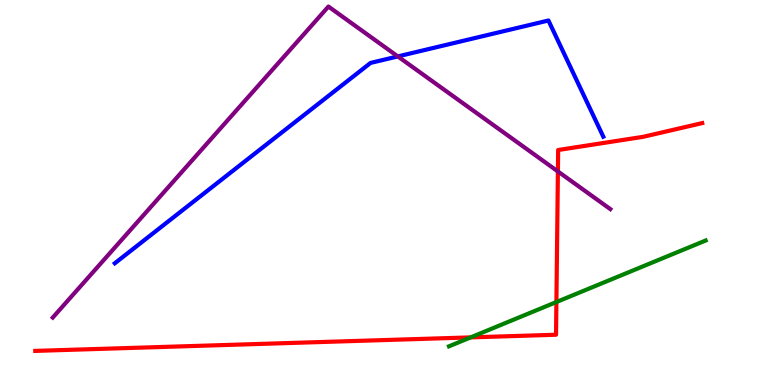[{'lines': ['blue', 'red'], 'intersections': []}, {'lines': ['green', 'red'], 'intersections': [{'x': 6.07, 'y': 1.24}, {'x': 7.18, 'y': 2.15}]}, {'lines': ['purple', 'red'], 'intersections': [{'x': 7.2, 'y': 5.55}]}, {'lines': ['blue', 'green'], 'intersections': []}, {'lines': ['blue', 'purple'], 'intersections': [{'x': 5.13, 'y': 8.53}]}, {'lines': ['green', 'purple'], 'intersections': []}]